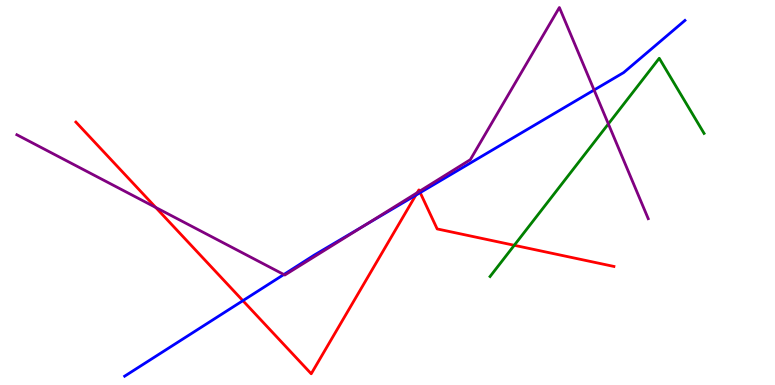[{'lines': ['blue', 'red'], 'intersections': [{'x': 3.13, 'y': 2.19}, {'x': 5.37, 'y': 4.93}, {'x': 5.42, 'y': 5.0}]}, {'lines': ['green', 'red'], 'intersections': [{'x': 6.64, 'y': 3.63}]}, {'lines': ['purple', 'red'], 'intersections': [{'x': 2.01, 'y': 4.61}, {'x': 5.38, 'y': 5.0}, {'x': 5.41, 'y': 5.03}]}, {'lines': ['blue', 'green'], 'intersections': []}, {'lines': ['blue', 'purple'], 'intersections': [{'x': 3.66, 'y': 2.87}, {'x': 4.71, 'y': 4.15}, {'x': 7.67, 'y': 7.66}]}, {'lines': ['green', 'purple'], 'intersections': [{'x': 7.85, 'y': 6.78}]}]